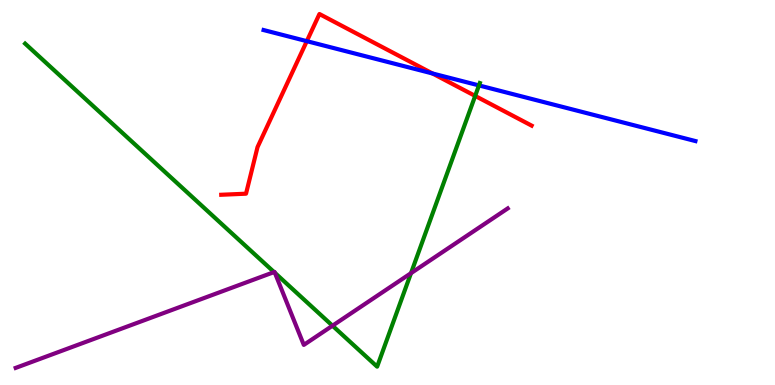[{'lines': ['blue', 'red'], 'intersections': [{'x': 3.96, 'y': 8.93}, {'x': 5.58, 'y': 8.09}]}, {'lines': ['green', 'red'], 'intersections': [{'x': 6.13, 'y': 7.51}]}, {'lines': ['purple', 'red'], 'intersections': []}, {'lines': ['blue', 'green'], 'intersections': [{'x': 6.18, 'y': 7.78}]}, {'lines': ['blue', 'purple'], 'intersections': []}, {'lines': ['green', 'purple'], 'intersections': [{'x': 3.54, 'y': 2.93}, {'x': 3.55, 'y': 2.91}, {'x': 4.29, 'y': 1.54}, {'x': 5.3, 'y': 2.9}]}]